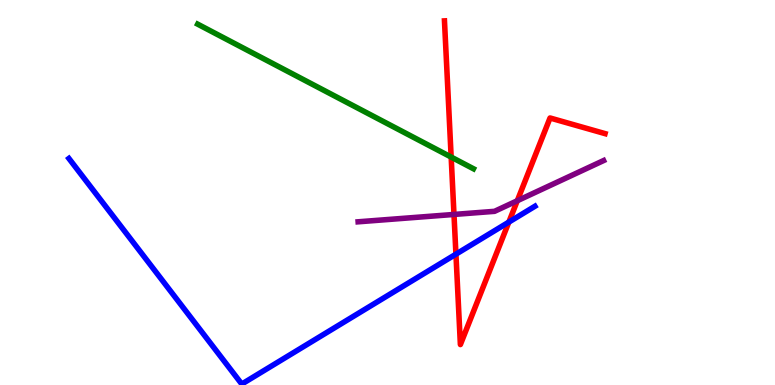[{'lines': ['blue', 'red'], 'intersections': [{'x': 5.88, 'y': 3.4}, {'x': 6.57, 'y': 4.23}]}, {'lines': ['green', 'red'], 'intersections': [{'x': 5.82, 'y': 5.92}]}, {'lines': ['purple', 'red'], 'intersections': [{'x': 5.86, 'y': 4.43}, {'x': 6.67, 'y': 4.79}]}, {'lines': ['blue', 'green'], 'intersections': []}, {'lines': ['blue', 'purple'], 'intersections': []}, {'lines': ['green', 'purple'], 'intersections': []}]